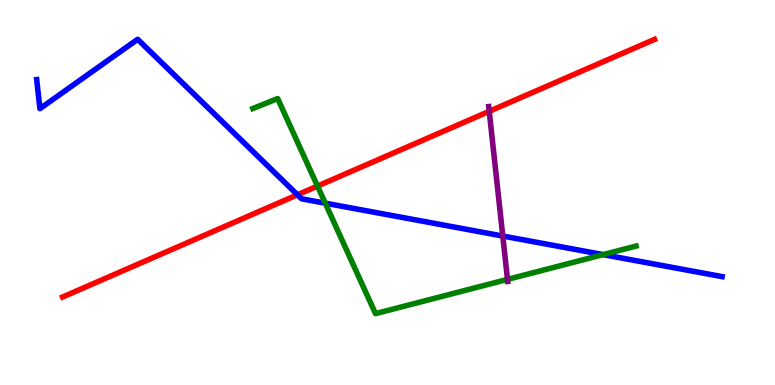[{'lines': ['blue', 'red'], 'intersections': [{'x': 3.84, 'y': 4.94}]}, {'lines': ['green', 'red'], 'intersections': [{'x': 4.1, 'y': 5.17}]}, {'lines': ['purple', 'red'], 'intersections': [{'x': 6.31, 'y': 7.11}]}, {'lines': ['blue', 'green'], 'intersections': [{'x': 4.2, 'y': 4.72}, {'x': 7.78, 'y': 3.39}]}, {'lines': ['blue', 'purple'], 'intersections': [{'x': 6.49, 'y': 3.87}]}, {'lines': ['green', 'purple'], 'intersections': [{'x': 6.55, 'y': 2.74}]}]